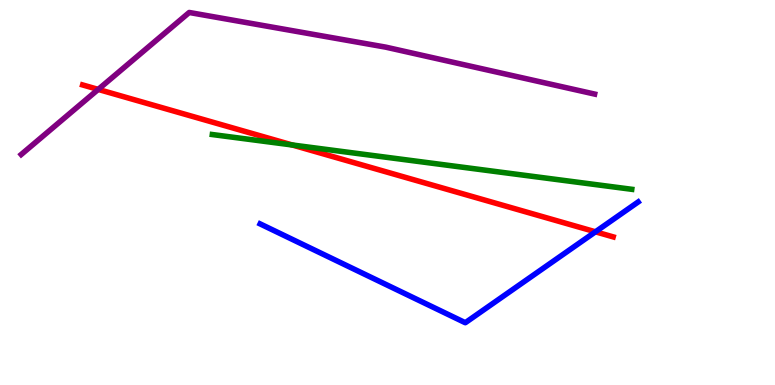[{'lines': ['blue', 'red'], 'intersections': [{'x': 7.68, 'y': 3.98}]}, {'lines': ['green', 'red'], 'intersections': [{'x': 3.77, 'y': 6.23}]}, {'lines': ['purple', 'red'], 'intersections': [{'x': 1.27, 'y': 7.68}]}, {'lines': ['blue', 'green'], 'intersections': []}, {'lines': ['blue', 'purple'], 'intersections': []}, {'lines': ['green', 'purple'], 'intersections': []}]